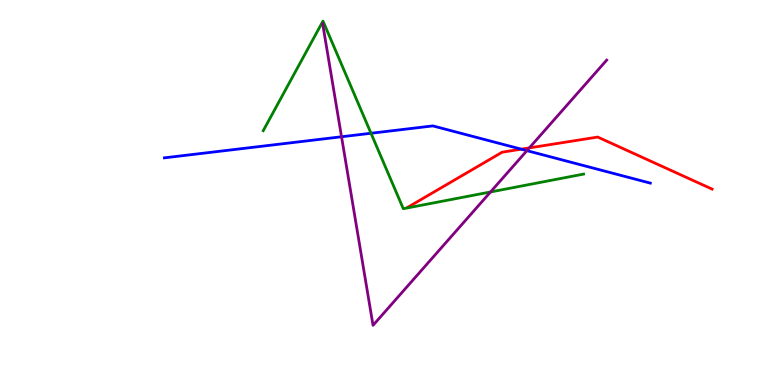[{'lines': ['blue', 'red'], 'intersections': [{'x': 6.73, 'y': 6.13}]}, {'lines': ['green', 'red'], 'intersections': []}, {'lines': ['purple', 'red'], 'intersections': [{'x': 6.83, 'y': 6.16}]}, {'lines': ['blue', 'green'], 'intersections': [{'x': 4.79, 'y': 6.54}]}, {'lines': ['blue', 'purple'], 'intersections': [{'x': 4.41, 'y': 6.45}, {'x': 6.8, 'y': 6.09}]}, {'lines': ['green', 'purple'], 'intersections': [{'x': 6.33, 'y': 5.01}]}]